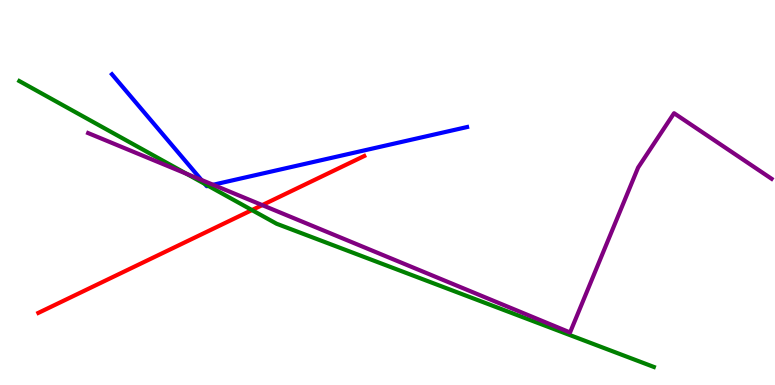[{'lines': ['blue', 'red'], 'intersections': []}, {'lines': ['green', 'red'], 'intersections': [{'x': 3.25, 'y': 4.54}]}, {'lines': ['purple', 'red'], 'intersections': [{'x': 3.38, 'y': 4.67}]}, {'lines': ['blue', 'green'], 'intersections': [{'x': 2.64, 'y': 5.22}, {'x': 2.69, 'y': 5.17}]}, {'lines': ['blue', 'purple'], 'intersections': [{'x': 2.6, 'y': 5.33}, {'x': 2.75, 'y': 5.2}]}, {'lines': ['green', 'purple'], 'intersections': [{'x': 2.41, 'y': 5.49}]}]